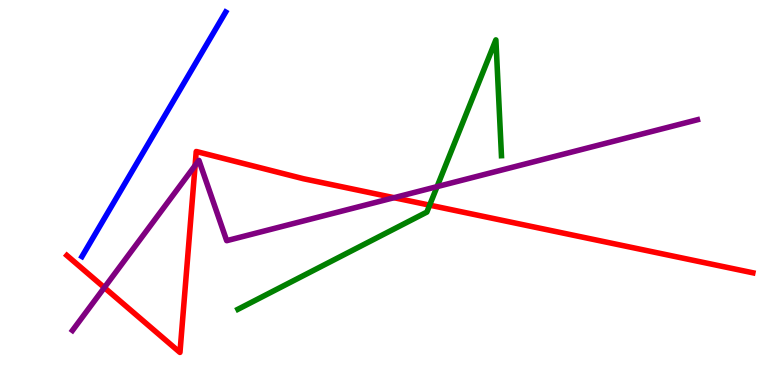[{'lines': ['blue', 'red'], 'intersections': []}, {'lines': ['green', 'red'], 'intersections': [{'x': 5.54, 'y': 4.67}]}, {'lines': ['purple', 'red'], 'intersections': [{'x': 1.35, 'y': 2.53}, {'x': 2.52, 'y': 5.7}, {'x': 5.08, 'y': 4.87}]}, {'lines': ['blue', 'green'], 'intersections': []}, {'lines': ['blue', 'purple'], 'intersections': []}, {'lines': ['green', 'purple'], 'intersections': [{'x': 5.64, 'y': 5.15}]}]